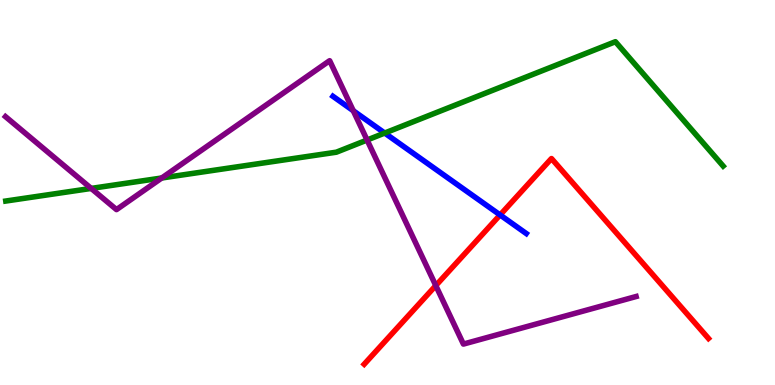[{'lines': ['blue', 'red'], 'intersections': [{'x': 6.45, 'y': 4.42}]}, {'lines': ['green', 'red'], 'intersections': []}, {'lines': ['purple', 'red'], 'intersections': [{'x': 5.62, 'y': 2.58}]}, {'lines': ['blue', 'green'], 'intersections': [{'x': 4.96, 'y': 6.54}]}, {'lines': ['blue', 'purple'], 'intersections': [{'x': 4.56, 'y': 7.12}]}, {'lines': ['green', 'purple'], 'intersections': [{'x': 1.18, 'y': 5.11}, {'x': 2.09, 'y': 5.38}, {'x': 4.74, 'y': 6.36}]}]